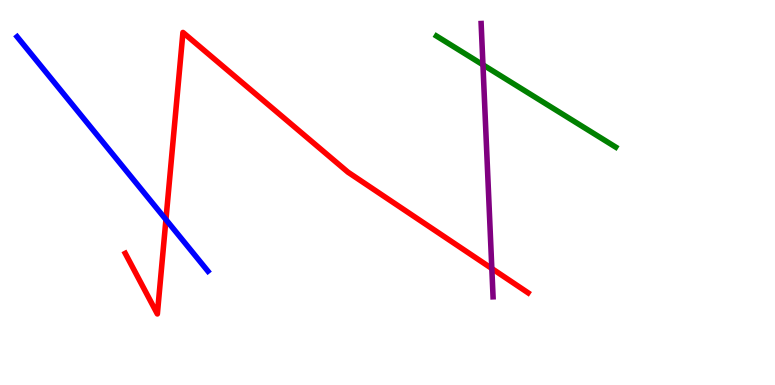[{'lines': ['blue', 'red'], 'intersections': [{'x': 2.14, 'y': 4.3}]}, {'lines': ['green', 'red'], 'intersections': []}, {'lines': ['purple', 'red'], 'intersections': [{'x': 6.35, 'y': 3.03}]}, {'lines': ['blue', 'green'], 'intersections': []}, {'lines': ['blue', 'purple'], 'intersections': []}, {'lines': ['green', 'purple'], 'intersections': [{'x': 6.23, 'y': 8.32}]}]